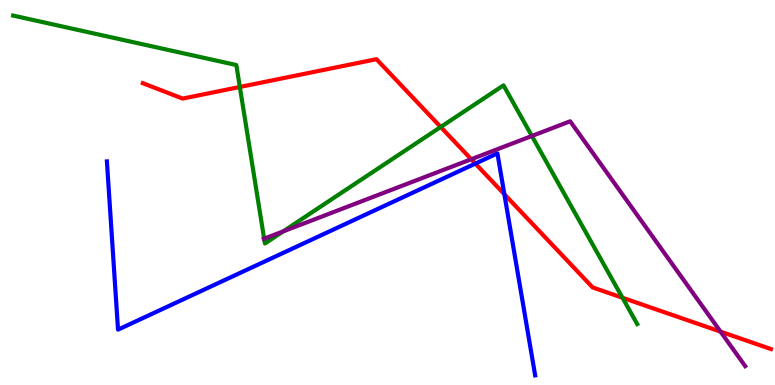[{'lines': ['blue', 'red'], 'intersections': [{'x': 6.13, 'y': 5.75}, {'x': 6.51, 'y': 4.96}]}, {'lines': ['green', 'red'], 'intersections': [{'x': 3.09, 'y': 7.74}, {'x': 5.69, 'y': 6.7}, {'x': 8.03, 'y': 2.27}]}, {'lines': ['purple', 'red'], 'intersections': [{'x': 6.08, 'y': 5.86}, {'x': 9.3, 'y': 1.39}]}, {'lines': ['blue', 'green'], 'intersections': []}, {'lines': ['blue', 'purple'], 'intersections': []}, {'lines': ['green', 'purple'], 'intersections': [{'x': 3.41, 'y': 3.8}, {'x': 3.65, 'y': 3.99}, {'x': 6.86, 'y': 6.47}]}]